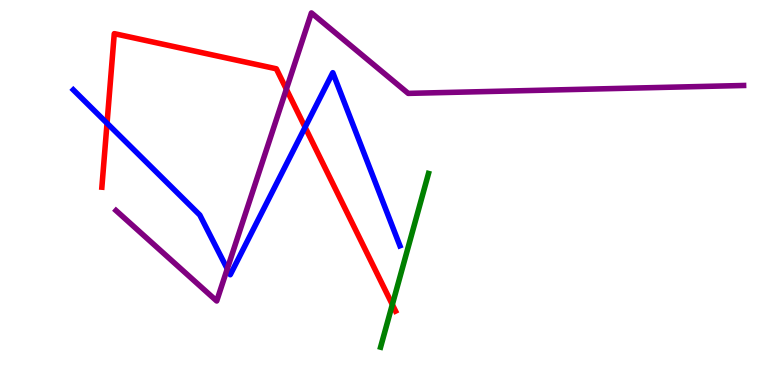[{'lines': ['blue', 'red'], 'intersections': [{'x': 1.38, 'y': 6.8}, {'x': 3.94, 'y': 6.69}]}, {'lines': ['green', 'red'], 'intersections': [{'x': 5.06, 'y': 2.09}]}, {'lines': ['purple', 'red'], 'intersections': [{'x': 3.69, 'y': 7.68}]}, {'lines': ['blue', 'green'], 'intersections': []}, {'lines': ['blue', 'purple'], 'intersections': [{'x': 2.93, 'y': 3.02}]}, {'lines': ['green', 'purple'], 'intersections': []}]